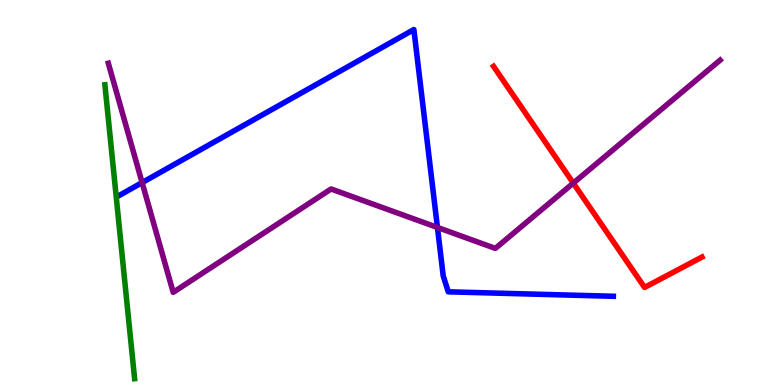[{'lines': ['blue', 'red'], 'intersections': []}, {'lines': ['green', 'red'], 'intersections': []}, {'lines': ['purple', 'red'], 'intersections': [{'x': 7.4, 'y': 5.24}]}, {'lines': ['blue', 'green'], 'intersections': []}, {'lines': ['blue', 'purple'], 'intersections': [{'x': 1.83, 'y': 5.26}, {'x': 5.64, 'y': 4.09}]}, {'lines': ['green', 'purple'], 'intersections': []}]